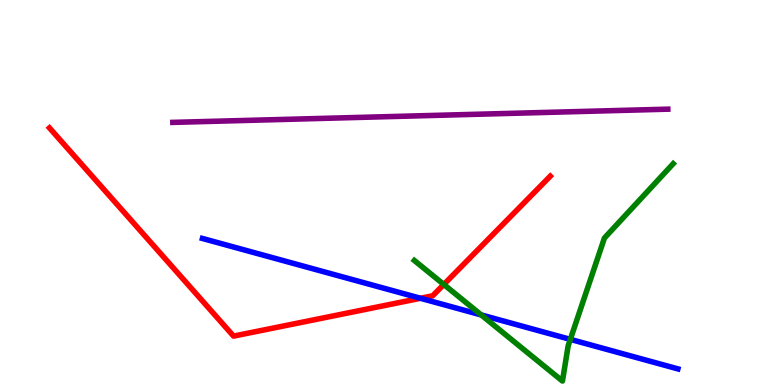[{'lines': ['blue', 'red'], 'intersections': [{'x': 5.43, 'y': 2.25}]}, {'lines': ['green', 'red'], 'intersections': [{'x': 5.73, 'y': 2.61}]}, {'lines': ['purple', 'red'], 'intersections': []}, {'lines': ['blue', 'green'], 'intersections': [{'x': 6.21, 'y': 1.82}, {'x': 7.36, 'y': 1.19}]}, {'lines': ['blue', 'purple'], 'intersections': []}, {'lines': ['green', 'purple'], 'intersections': []}]